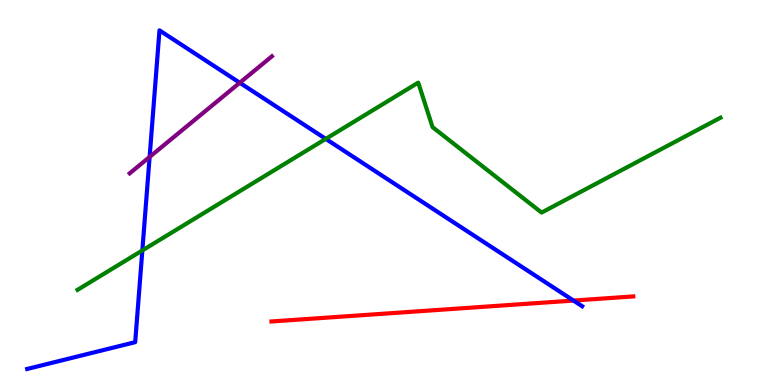[{'lines': ['blue', 'red'], 'intersections': [{'x': 7.4, 'y': 2.19}]}, {'lines': ['green', 'red'], 'intersections': []}, {'lines': ['purple', 'red'], 'intersections': []}, {'lines': ['blue', 'green'], 'intersections': [{'x': 1.84, 'y': 3.49}, {'x': 4.2, 'y': 6.39}]}, {'lines': ['blue', 'purple'], 'intersections': [{'x': 1.93, 'y': 5.92}, {'x': 3.09, 'y': 7.85}]}, {'lines': ['green', 'purple'], 'intersections': []}]